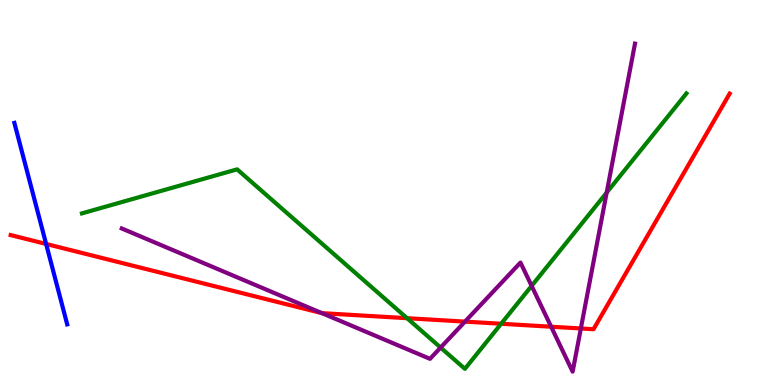[{'lines': ['blue', 'red'], 'intersections': [{'x': 0.595, 'y': 3.66}]}, {'lines': ['green', 'red'], 'intersections': [{'x': 5.25, 'y': 1.74}, {'x': 6.47, 'y': 1.59}]}, {'lines': ['purple', 'red'], 'intersections': [{'x': 4.15, 'y': 1.87}, {'x': 6.0, 'y': 1.65}, {'x': 7.11, 'y': 1.51}, {'x': 7.49, 'y': 1.47}]}, {'lines': ['blue', 'green'], 'intersections': []}, {'lines': ['blue', 'purple'], 'intersections': []}, {'lines': ['green', 'purple'], 'intersections': [{'x': 5.69, 'y': 0.973}, {'x': 6.86, 'y': 2.57}, {'x': 7.83, 'y': 5.0}]}]